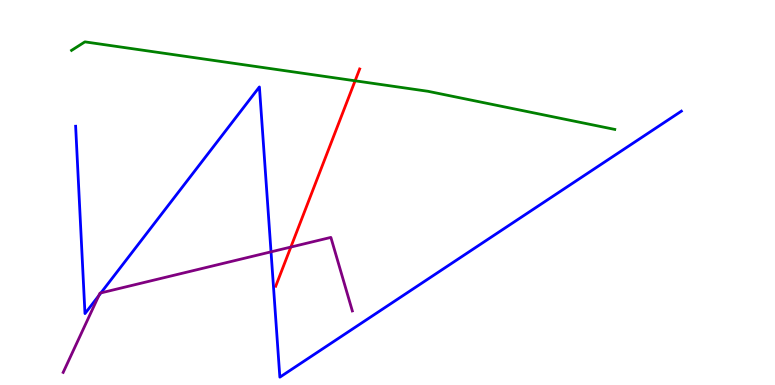[{'lines': ['blue', 'red'], 'intersections': []}, {'lines': ['green', 'red'], 'intersections': [{'x': 4.58, 'y': 7.9}]}, {'lines': ['purple', 'red'], 'intersections': [{'x': 3.75, 'y': 3.58}]}, {'lines': ['blue', 'green'], 'intersections': []}, {'lines': ['blue', 'purple'], 'intersections': [{'x': 1.28, 'y': 2.32}, {'x': 1.3, 'y': 2.39}, {'x': 3.5, 'y': 3.46}]}, {'lines': ['green', 'purple'], 'intersections': []}]